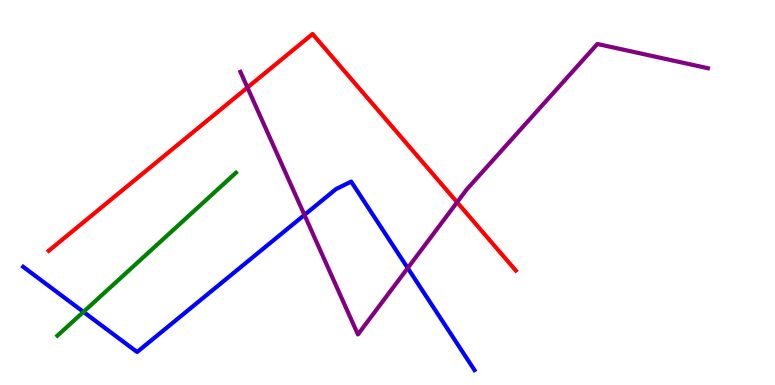[{'lines': ['blue', 'red'], 'intersections': []}, {'lines': ['green', 'red'], 'intersections': []}, {'lines': ['purple', 'red'], 'intersections': [{'x': 3.19, 'y': 7.73}, {'x': 5.9, 'y': 4.75}]}, {'lines': ['blue', 'green'], 'intersections': [{'x': 1.08, 'y': 1.9}]}, {'lines': ['blue', 'purple'], 'intersections': [{'x': 3.93, 'y': 4.42}, {'x': 5.26, 'y': 3.04}]}, {'lines': ['green', 'purple'], 'intersections': []}]